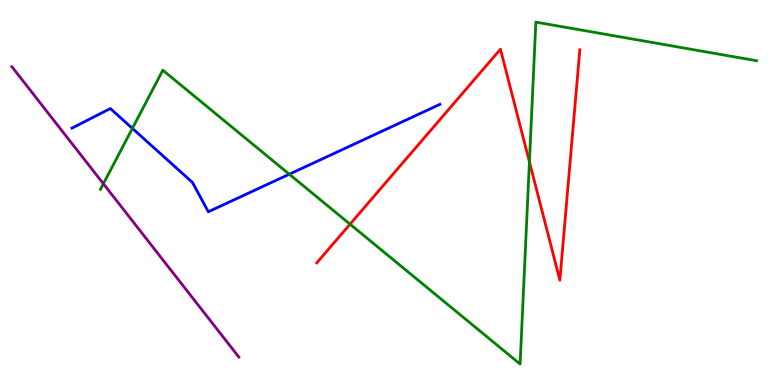[{'lines': ['blue', 'red'], 'intersections': []}, {'lines': ['green', 'red'], 'intersections': [{'x': 4.52, 'y': 4.18}, {'x': 6.83, 'y': 5.8}]}, {'lines': ['purple', 'red'], 'intersections': []}, {'lines': ['blue', 'green'], 'intersections': [{'x': 1.71, 'y': 6.67}, {'x': 3.73, 'y': 5.47}]}, {'lines': ['blue', 'purple'], 'intersections': []}, {'lines': ['green', 'purple'], 'intersections': [{'x': 1.33, 'y': 5.23}]}]